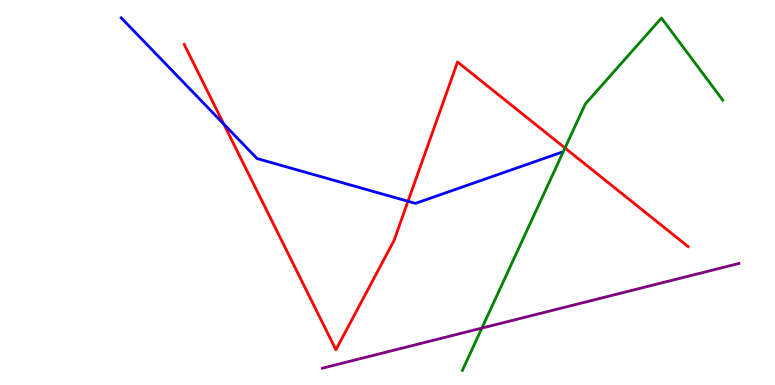[{'lines': ['blue', 'red'], 'intersections': [{'x': 2.89, 'y': 6.78}, {'x': 5.26, 'y': 4.77}]}, {'lines': ['green', 'red'], 'intersections': [{'x': 7.29, 'y': 6.16}]}, {'lines': ['purple', 'red'], 'intersections': []}, {'lines': ['blue', 'green'], 'intersections': []}, {'lines': ['blue', 'purple'], 'intersections': []}, {'lines': ['green', 'purple'], 'intersections': [{'x': 6.22, 'y': 1.48}]}]